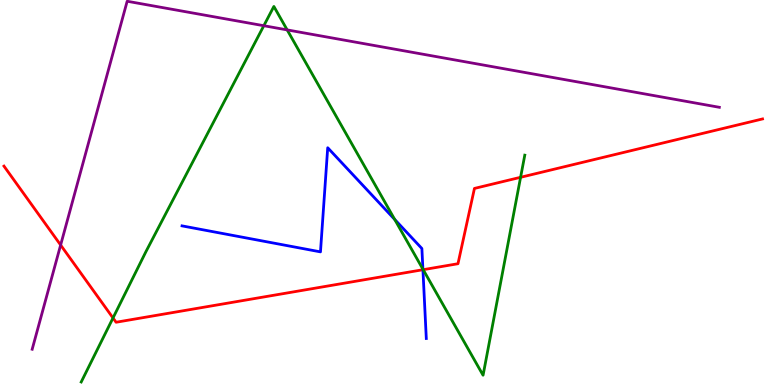[{'lines': ['blue', 'red'], 'intersections': [{'x': 5.46, 'y': 2.99}]}, {'lines': ['green', 'red'], 'intersections': [{'x': 1.46, 'y': 1.74}, {'x': 5.46, 'y': 3.0}, {'x': 6.72, 'y': 5.39}]}, {'lines': ['purple', 'red'], 'intersections': [{'x': 0.782, 'y': 3.64}]}, {'lines': ['blue', 'green'], 'intersections': [{'x': 5.09, 'y': 4.3}, {'x': 5.46, 'y': 3.01}]}, {'lines': ['blue', 'purple'], 'intersections': []}, {'lines': ['green', 'purple'], 'intersections': [{'x': 3.4, 'y': 9.33}, {'x': 3.71, 'y': 9.22}]}]